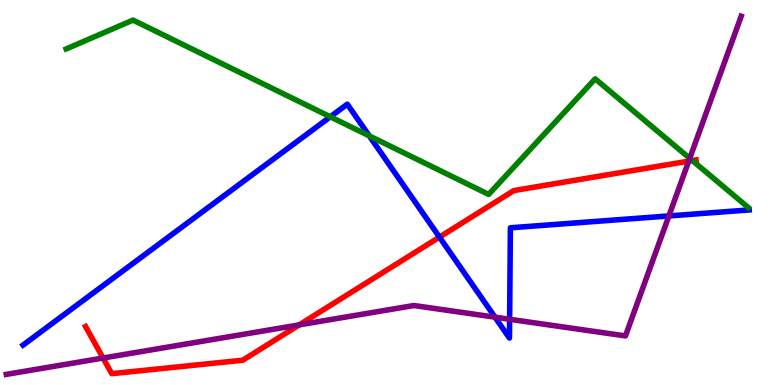[{'lines': ['blue', 'red'], 'intersections': [{'x': 5.67, 'y': 3.84}]}, {'lines': ['green', 'red'], 'intersections': [{'x': 8.93, 'y': 5.83}]}, {'lines': ['purple', 'red'], 'intersections': [{'x': 1.33, 'y': 0.701}, {'x': 3.86, 'y': 1.56}, {'x': 8.89, 'y': 5.82}]}, {'lines': ['blue', 'green'], 'intersections': [{'x': 4.26, 'y': 6.97}, {'x': 4.77, 'y': 6.47}]}, {'lines': ['blue', 'purple'], 'intersections': [{'x': 6.39, 'y': 1.76}, {'x': 6.58, 'y': 1.71}, {'x': 8.63, 'y': 4.39}]}, {'lines': ['green', 'purple'], 'intersections': [{'x': 8.9, 'y': 5.89}]}]